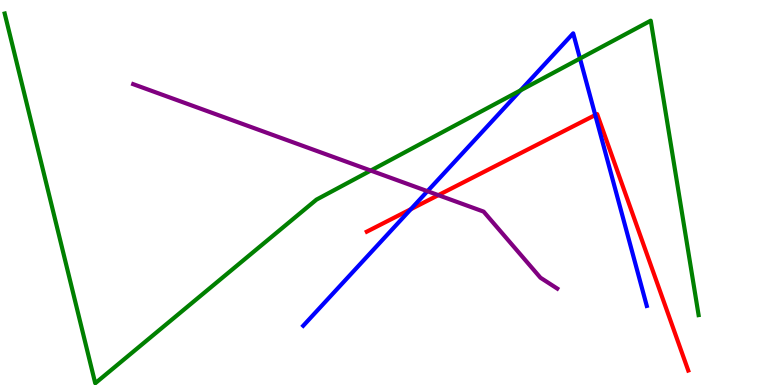[{'lines': ['blue', 'red'], 'intersections': [{'x': 5.3, 'y': 4.57}, {'x': 7.68, 'y': 7.01}]}, {'lines': ['green', 'red'], 'intersections': []}, {'lines': ['purple', 'red'], 'intersections': [{'x': 5.66, 'y': 4.93}]}, {'lines': ['blue', 'green'], 'intersections': [{'x': 6.72, 'y': 7.65}, {'x': 7.48, 'y': 8.48}]}, {'lines': ['blue', 'purple'], 'intersections': [{'x': 5.52, 'y': 5.03}]}, {'lines': ['green', 'purple'], 'intersections': [{'x': 4.78, 'y': 5.57}]}]